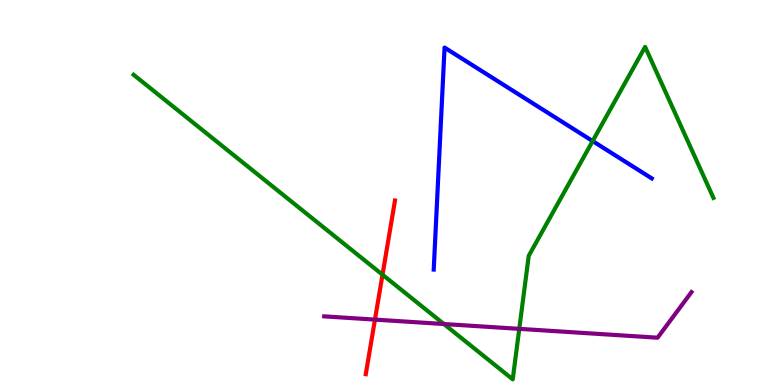[{'lines': ['blue', 'red'], 'intersections': []}, {'lines': ['green', 'red'], 'intersections': [{'x': 4.94, 'y': 2.86}]}, {'lines': ['purple', 'red'], 'intersections': [{'x': 4.84, 'y': 1.7}]}, {'lines': ['blue', 'green'], 'intersections': [{'x': 7.65, 'y': 6.34}]}, {'lines': ['blue', 'purple'], 'intersections': []}, {'lines': ['green', 'purple'], 'intersections': [{'x': 5.73, 'y': 1.58}, {'x': 6.7, 'y': 1.46}]}]